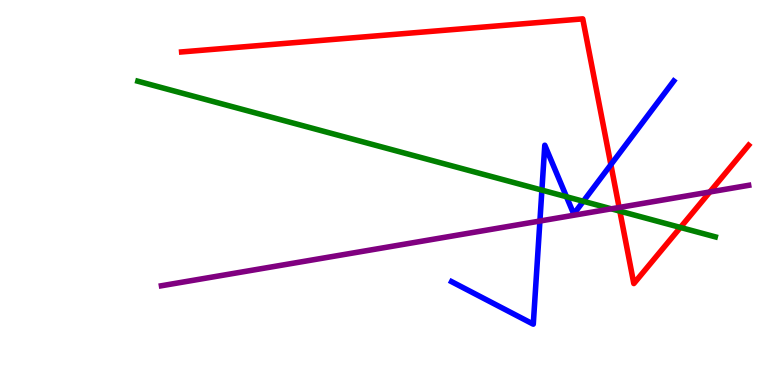[{'lines': ['blue', 'red'], 'intersections': [{'x': 7.88, 'y': 5.72}]}, {'lines': ['green', 'red'], 'intersections': [{'x': 8.0, 'y': 4.52}, {'x': 8.78, 'y': 4.09}]}, {'lines': ['purple', 'red'], 'intersections': [{'x': 7.99, 'y': 4.61}, {'x': 9.16, 'y': 5.01}]}, {'lines': ['blue', 'green'], 'intersections': [{'x': 6.99, 'y': 5.06}, {'x': 7.31, 'y': 4.89}, {'x': 7.53, 'y': 4.77}]}, {'lines': ['blue', 'purple'], 'intersections': [{'x': 6.97, 'y': 4.26}]}, {'lines': ['green', 'purple'], 'intersections': [{'x': 7.89, 'y': 4.58}]}]